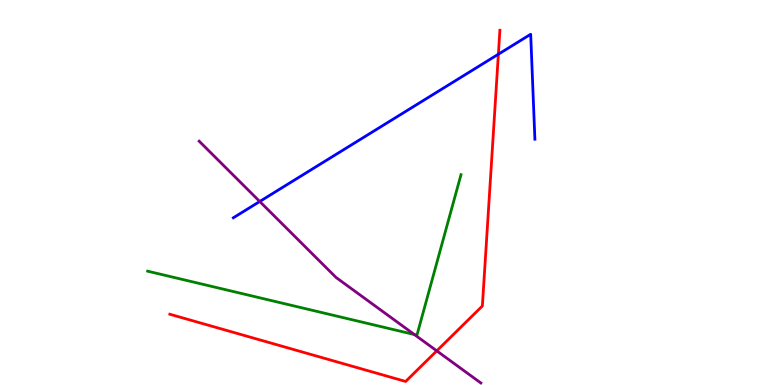[{'lines': ['blue', 'red'], 'intersections': [{'x': 6.43, 'y': 8.59}]}, {'lines': ['green', 'red'], 'intersections': []}, {'lines': ['purple', 'red'], 'intersections': [{'x': 5.64, 'y': 0.887}]}, {'lines': ['blue', 'green'], 'intersections': []}, {'lines': ['blue', 'purple'], 'intersections': [{'x': 3.35, 'y': 4.77}]}, {'lines': ['green', 'purple'], 'intersections': [{'x': 5.35, 'y': 1.31}]}]